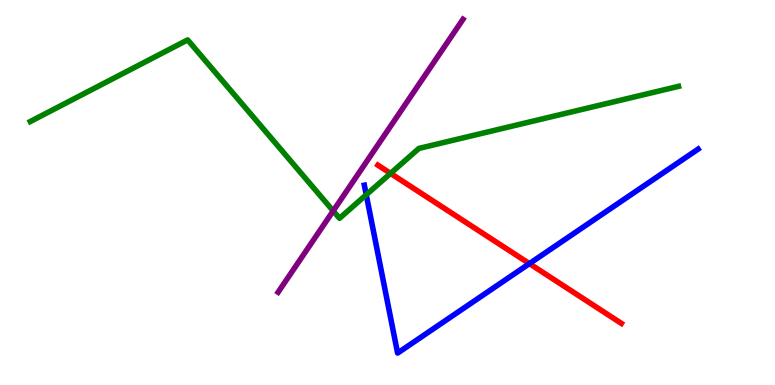[{'lines': ['blue', 'red'], 'intersections': [{'x': 6.83, 'y': 3.15}]}, {'lines': ['green', 'red'], 'intersections': [{'x': 5.04, 'y': 5.5}]}, {'lines': ['purple', 'red'], 'intersections': []}, {'lines': ['blue', 'green'], 'intersections': [{'x': 4.73, 'y': 4.94}]}, {'lines': ['blue', 'purple'], 'intersections': []}, {'lines': ['green', 'purple'], 'intersections': [{'x': 4.3, 'y': 4.52}]}]